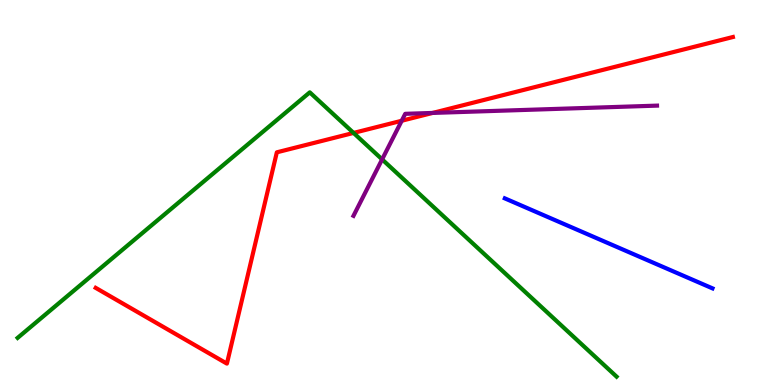[{'lines': ['blue', 'red'], 'intersections': []}, {'lines': ['green', 'red'], 'intersections': [{'x': 4.56, 'y': 6.55}]}, {'lines': ['purple', 'red'], 'intersections': [{'x': 5.18, 'y': 6.86}, {'x': 5.58, 'y': 7.07}]}, {'lines': ['blue', 'green'], 'intersections': []}, {'lines': ['blue', 'purple'], 'intersections': []}, {'lines': ['green', 'purple'], 'intersections': [{'x': 4.93, 'y': 5.86}]}]